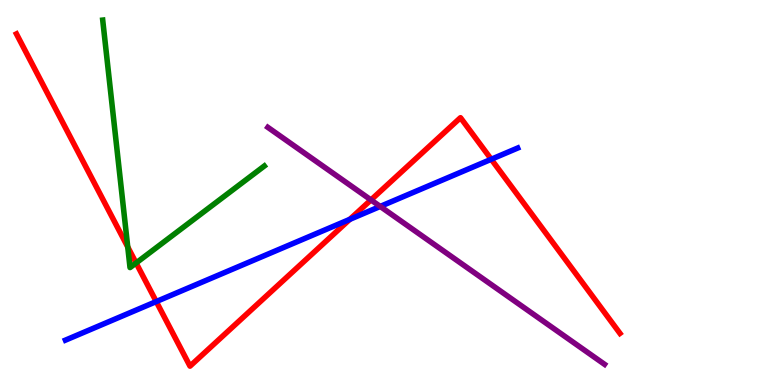[{'lines': ['blue', 'red'], 'intersections': [{'x': 2.02, 'y': 2.17}, {'x': 4.51, 'y': 4.3}, {'x': 6.34, 'y': 5.86}]}, {'lines': ['green', 'red'], 'intersections': [{'x': 1.65, 'y': 3.59}, {'x': 1.76, 'y': 3.17}]}, {'lines': ['purple', 'red'], 'intersections': [{'x': 4.79, 'y': 4.81}]}, {'lines': ['blue', 'green'], 'intersections': []}, {'lines': ['blue', 'purple'], 'intersections': [{'x': 4.91, 'y': 4.64}]}, {'lines': ['green', 'purple'], 'intersections': []}]